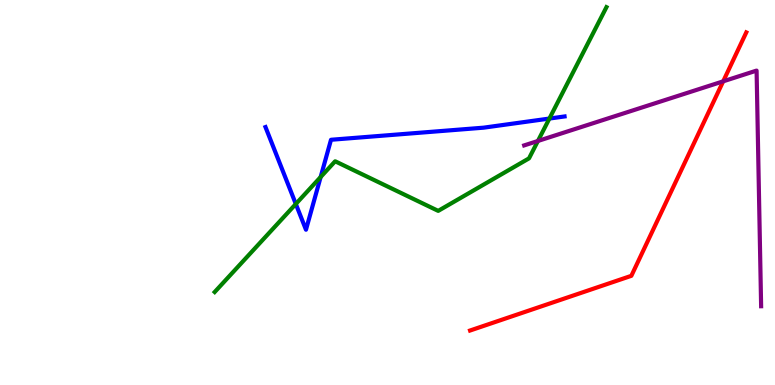[{'lines': ['blue', 'red'], 'intersections': []}, {'lines': ['green', 'red'], 'intersections': []}, {'lines': ['purple', 'red'], 'intersections': [{'x': 9.33, 'y': 7.89}]}, {'lines': ['blue', 'green'], 'intersections': [{'x': 3.82, 'y': 4.7}, {'x': 4.14, 'y': 5.4}, {'x': 7.09, 'y': 6.92}]}, {'lines': ['blue', 'purple'], 'intersections': []}, {'lines': ['green', 'purple'], 'intersections': [{'x': 6.94, 'y': 6.34}]}]